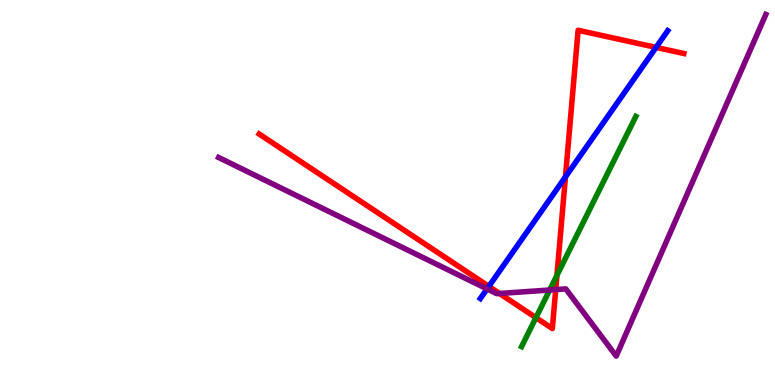[{'lines': ['blue', 'red'], 'intersections': [{'x': 6.31, 'y': 2.56}, {'x': 7.3, 'y': 5.4}, {'x': 8.47, 'y': 8.77}]}, {'lines': ['green', 'red'], 'intersections': [{'x': 6.92, 'y': 1.75}, {'x': 7.19, 'y': 2.85}]}, {'lines': ['purple', 'red'], 'intersections': [{'x': 6.45, 'y': 2.38}, {'x': 7.17, 'y': 2.48}]}, {'lines': ['blue', 'green'], 'intersections': []}, {'lines': ['blue', 'purple'], 'intersections': [{'x': 6.28, 'y': 2.5}]}, {'lines': ['green', 'purple'], 'intersections': [{'x': 7.09, 'y': 2.47}]}]